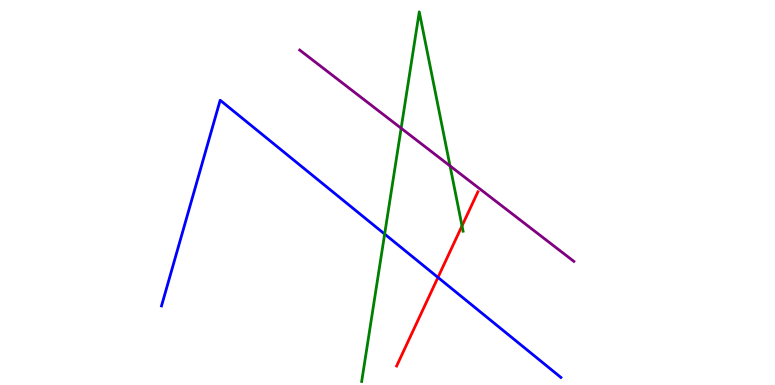[{'lines': ['blue', 'red'], 'intersections': [{'x': 5.65, 'y': 2.79}]}, {'lines': ['green', 'red'], 'intersections': [{'x': 5.96, 'y': 4.13}]}, {'lines': ['purple', 'red'], 'intersections': []}, {'lines': ['blue', 'green'], 'intersections': [{'x': 4.96, 'y': 3.92}]}, {'lines': ['blue', 'purple'], 'intersections': []}, {'lines': ['green', 'purple'], 'intersections': [{'x': 5.18, 'y': 6.67}, {'x': 5.81, 'y': 5.69}]}]